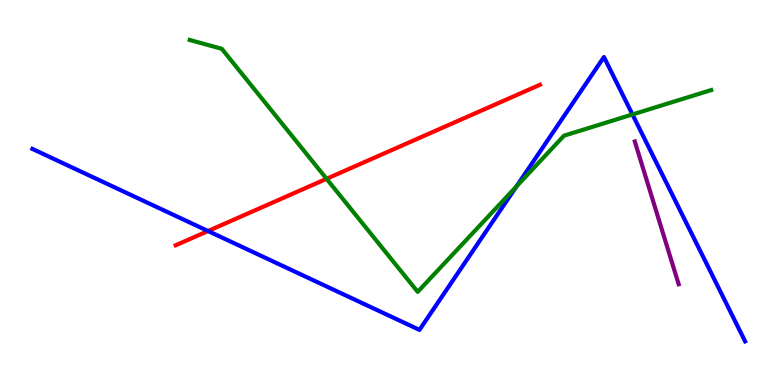[{'lines': ['blue', 'red'], 'intersections': [{'x': 2.68, 'y': 4.0}]}, {'lines': ['green', 'red'], 'intersections': [{'x': 4.21, 'y': 5.36}]}, {'lines': ['purple', 'red'], 'intersections': []}, {'lines': ['blue', 'green'], 'intersections': [{'x': 6.66, 'y': 5.16}, {'x': 8.16, 'y': 7.03}]}, {'lines': ['blue', 'purple'], 'intersections': []}, {'lines': ['green', 'purple'], 'intersections': []}]